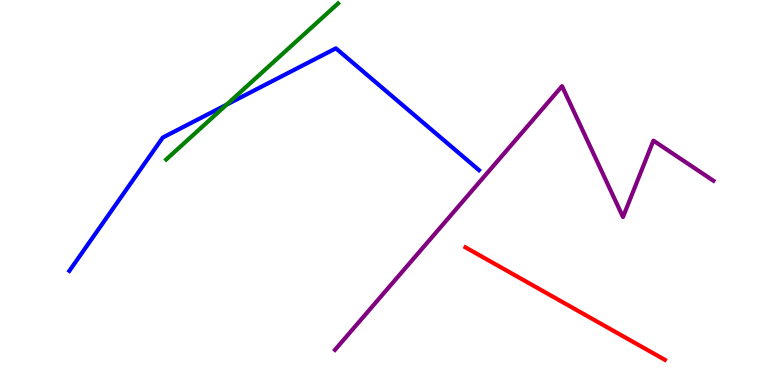[{'lines': ['blue', 'red'], 'intersections': []}, {'lines': ['green', 'red'], 'intersections': []}, {'lines': ['purple', 'red'], 'intersections': []}, {'lines': ['blue', 'green'], 'intersections': [{'x': 2.92, 'y': 7.28}]}, {'lines': ['blue', 'purple'], 'intersections': []}, {'lines': ['green', 'purple'], 'intersections': []}]